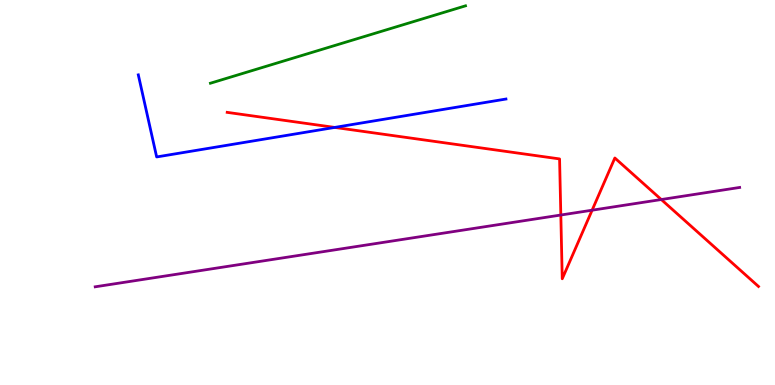[{'lines': ['blue', 'red'], 'intersections': [{'x': 4.32, 'y': 6.69}]}, {'lines': ['green', 'red'], 'intersections': []}, {'lines': ['purple', 'red'], 'intersections': [{'x': 7.24, 'y': 4.42}, {'x': 7.64, 'y': 4.54}, {'x': 8.53, 'y': 4.82}]}, {'lines': ['blue', 'green'], 'intersections': []}, {'lines': ['blue', 'purple'], 'intersections': []}, {'lines': ['green', 'purple'], 'intersections': []}]